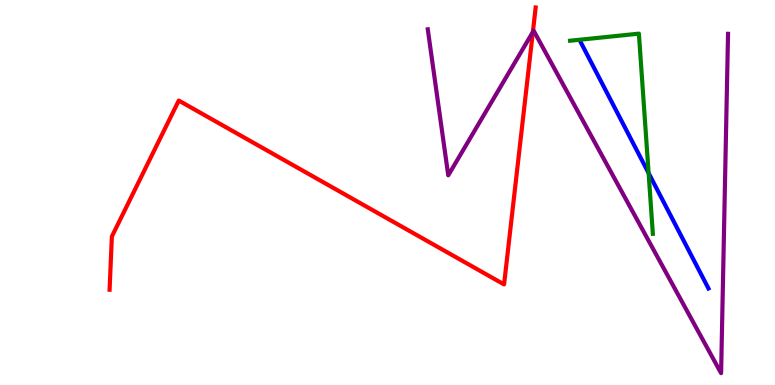[{'lines': ['blue', 'red'], 'intersections': []}, {'lines': ['green', 'red'], 'intersections': []}, {'lines': ['purple', 'red'], 'intersections': [{'x': 6.88, 'y': 9.17}]}, {'lines': ['blue', 'green'], 'intersections': [{'x': 8.37, 'y': 5.5}]}, {'lines': ['blue', 'purple'], 'intersections': []}, {'lines': ['green', 'purple'], 'intersections': []}]